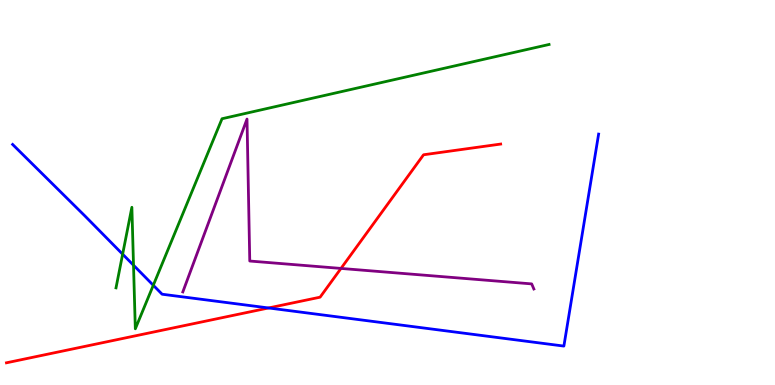[{'lines': ['blue', 'red'], 'intersections': [{'x': 3.47, 'y': 2.0}]}, {'lines': ['green', 'red'], 'intersections': []}, {'lines': ['purple', 'red'], 'intersections': [{'x': 4.4, 'y': 3.03}]}, {'lines': ['blue', 'green'], 'intersections': [{'x': 1.58, 'y': 3.4}, {'x': 1.72, 'y': 3.11}, {'x': 1.98, 'y': 2.59}]}, {'lines': ['blue', 'purple'], 'intersections': []}, {'lines': ['green', 'purple'], 'intersections': []}]